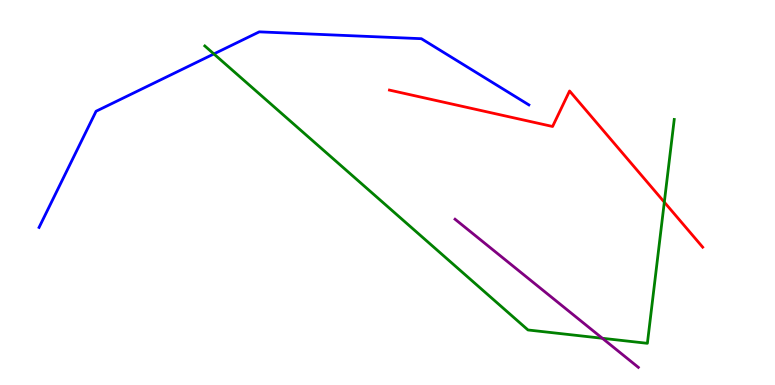[{'lines': ['blue', 'red'], 'intersections': []}, {'lines': ['green', 'red'], 'intersections': [{'x': 8.57, 'y': 4.75}]}, {'lines': ['purple', 'red'], 'intersections': []}, {'lines': ['blue', 'green'], 'intersections': [{'x': 2.76, 'y': 8.6}]}, {'lines': ['blue', 'purple'], 'intersections': []}, {'lines': ['green', 'purple'], 'intersections': [{'x': 7.77, 'y': 1.21}]}]